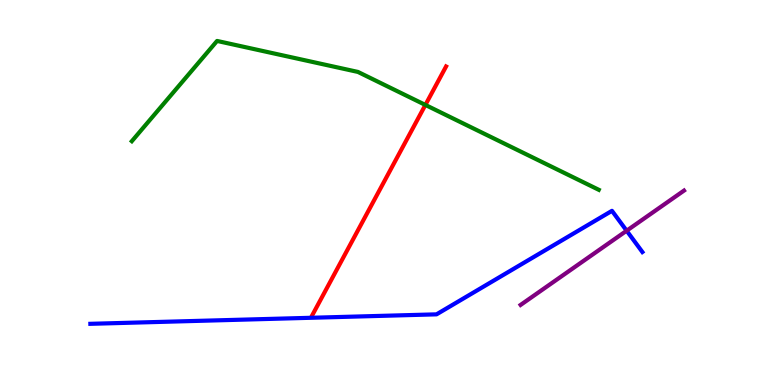[{'lines': ['blue', 'red'], 'intersections': []}, {'lines': ['green', 'red'], 'intersections': [{'x': 5.49, 'y': 7.27}]}, {'lines': ['purple', 'red'], 'intersections': []}, {'lines': ['blue', 'green'], 'intersections': []}, {'lines': ['blue', 'purple'], 'intersections': [{'x': 8.09, 'y': 4.01}]}, {'lines': ['green', 'purple'], 'intersections': []}]